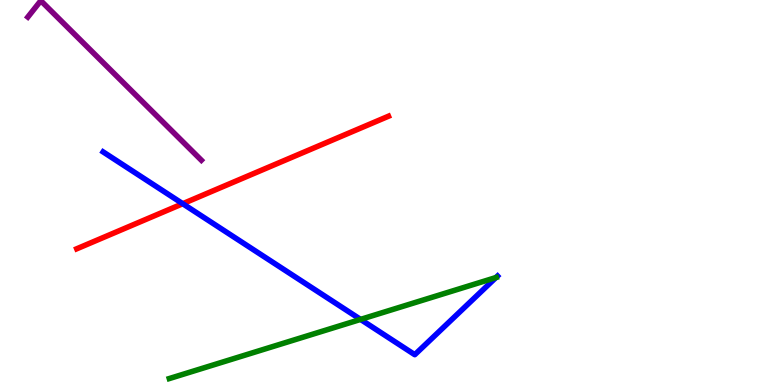[{'lines': ['blue', 'red'], 'intersections': [{'x': 2.36, 'y': 4.71}]}, {'lines': ['green', 'red'], 'intersections': []}, {'lines': ['purple', 'red'], 'intersections': []}, {'lines': ['blue', 'green'], 'intersections': [{'x': 4.65, 'y': 1.7}, {'x': 6.4, 'y': 2.79}]}, {'lines': ['blue', 'purple'], 'intersections': []}, {'lines': ['green', 'purple'], 'intersections': []}]